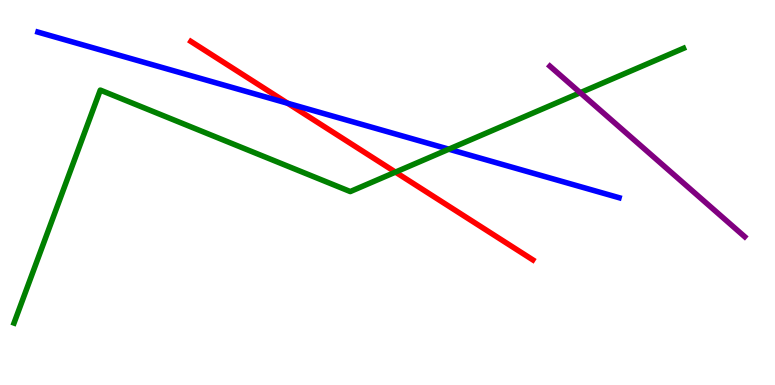[{'lines': ['blue', 'red'], 'intersections': [{'x': 3.71, 'y': 7.32}]}, {'lines': ['green', 'red'], 'intersections': [{'x': 5.1, 'y': 5.53}]}, {'lines': ['purple', 'red'], 'intersections': []}, {'lines': ['blue', 'green'], 'intersections': [{'x': 5.79, 'y': 6.13}]}, {'lines': ['blue', 'purple'], 'intersections': []}, {'lines': ['green', 'purple'], 'intersections': [{'x': 7.49, 'y': 7.59}]}]